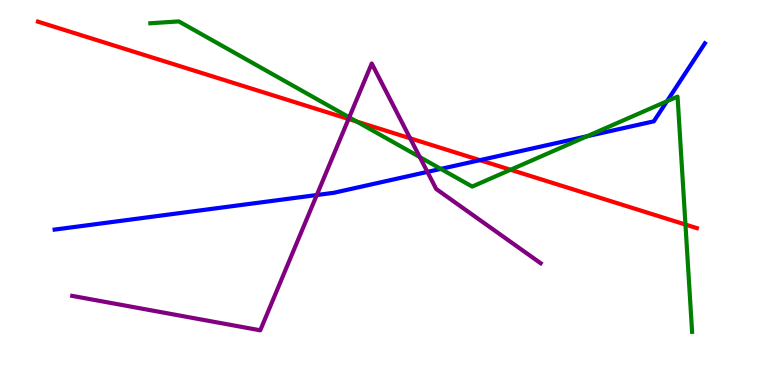[{'lines': ['blue', 'red'], 'intersections': [{'x': 6.19, 'y': 5.84}]}, {'lines': ['green', 'red'], 'intersections': [{'x': 4.6, 'y': 6.84}, {'x': 6.59, 'y': 5.59}, {'x': 8.84, 'y': 4.17}]}, {'lines': ['purple', 'red'], 'intersections': [{'x': 4.5, 'y': 6.91}, {'x': 5.29, 'y': 6.41}]}, {'lines': ['blue', 'green'], 'intersections': [{'x': 5.69, 'y': 5.61}, {'x': 7.58, 'y': 6.46}, {'x': 8.61, 'y': 7.37}]}, {'lines': ['blue', 'purple'], 'intersections': [{'x': 4.09, 'y': 4.93}, {'x': 5.51, 'y': 5.54}]}, {'lines': ['green', 'purple'], 'intersections': [{'x': 4.51, 'y': 6.95}, {'x': 5.42, 'y': 5.92}]}]